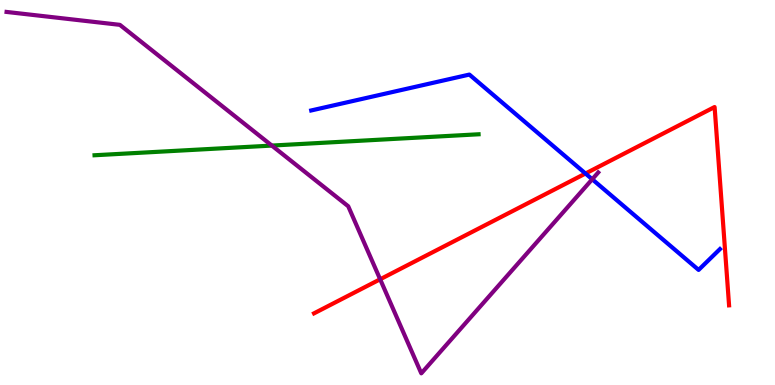[{'lines': ['blue', 'red'], 'intersections': [{'x': 7.55, 'y': 5.49}]}, {'lines': ['green', 'red'], 'intersections': []}, {'lines': ['purple', 'red'], 'intersections': [{'x': 4.91, 'y': 2.75}]}, {'lines': ['blue', 'green'], 'intersections': []}, {'lines': ['blue', 'purple'], 'intersections': [{'x': 7.64, 'y': 5.34}]}, {'lines': ['green', 'purple'], 'intersections': [{'x': 3.51, 'y': 6.22}]}]